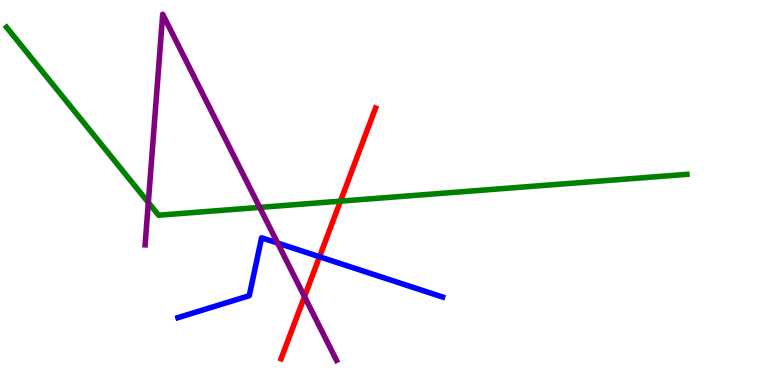[{'lines': ['blue', 'red'], 'intersections': [{'x': 4.12, 'y': 3.33}]}, {'lines': ['green', 'red'], 'intersections': [{'x': 4.39, 'y': 4.78}]}, {'lines': ['purple', 'red'], 'intersections': [{'x': 3.93, 'y': 2.3}]}, {'lines': ['blue', 'green'], 'intersections': []}, {'lines': ['blue', 'purple'], 'intersections': [{'x': 3.58, 'y': 3.69}]}, {'lines': ['green', 'purple'], 'intersections': [{'x': 1.91, 'y': 4.74}, {'x': 3.35, 'y': 4.61}]}]